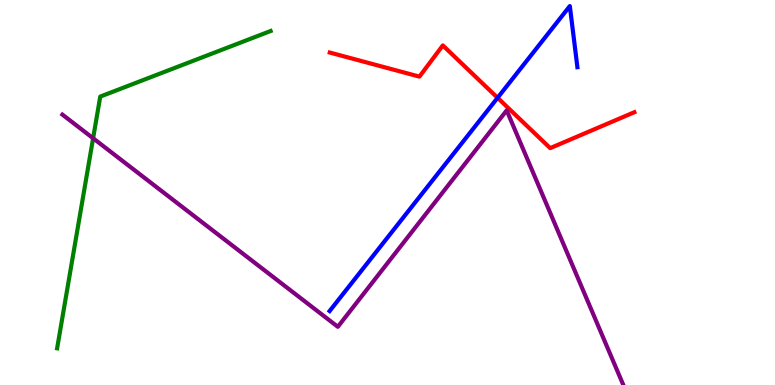[{'lines': ['blue', 'red'], 'intersections': [{'x': 6.42, 'y': 7.46}]}, {'lines': ['green', 'red'], 'intersections': []}, {'lines': ['purple', 'red'], 'intersections': []}, {'lines': ['blue', 'green'], 'intersections': []}, {'lines': ['blue', 'purple'], 'intersections': []}, {'lines': ['green', 'purple'], 'intersections': [{'x': 1.2, 'y': 6.41}]}]